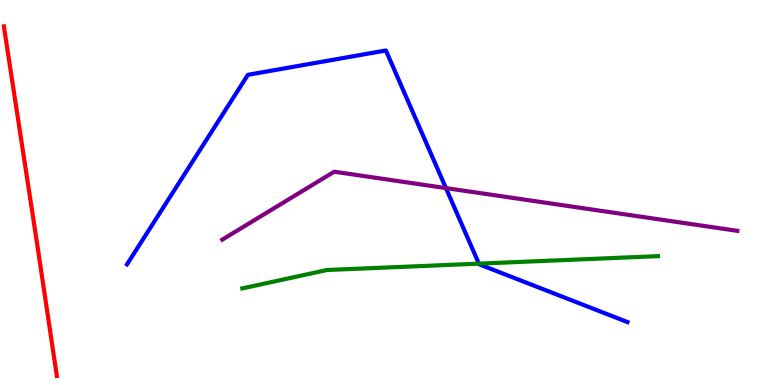[{'lines': ['blue', 'red'], 'intersections': []}, {'lines': ['green', 'red'], 'intersections': []}, {'lines': ['purple', 'red'], 'intersections': []}, {'lines': ['blue', 'green'], 'intersections': [{'x': 6.18, 'y': 3.15}]}, {'lines': ['blue', 'purple'], 'intersections': [{'x': 5.75, 'y': 5.11}]}, {'lines': ['green', 'purple'], 'intersections': []}]